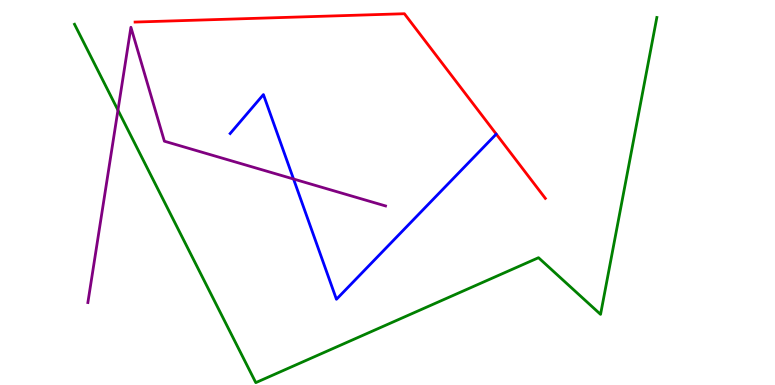[{'lines': ['blue', 'red'], 'intersections': []}, {'lines': ['green', 'red'], 'intersections': []}, {'lines': ['purple', 'red'], 'intersections': []}, {'lines': ['blue', 'green'], 'intersections': []}, {'lines': ['blue', 'purple'], 'intersections': [{'x': 3.79, 'y': 5.35}]}, {'lines': ['green', 'purple'], 'intersections': [{'x': 1.52, 'y': 7.14}]}]